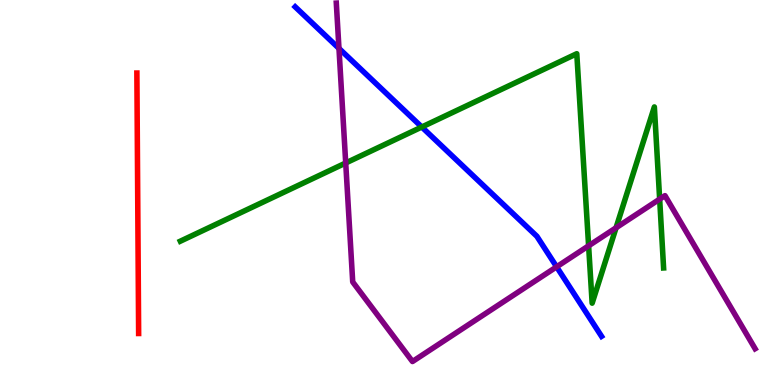[{'lines': ['blue', 'red'], 'intersections': []}, {'lines': ['green', 'red'], 'intersections': []}, {'lines': ['purple', 'red'], 'intersections': []}, {'lines': ['blue', 'green'], 'intersections': [{'x': 5.44, 'y': 6.7}]}, {'lines': ['blue', 'purple'], 'intersections': [{'x': 4.37, 'y': 8.74}, {'x': 7.18, 'y': 3.07}]}, {'lines': ['green', 'purple'], 'intersections': [{'x': 4.46, 'y': 5.77}, {'x': 7.59, 'y': 3.62}, {'x': 7.95, 'y': 4.08}, {'x': 8.51, 'y': 4.83}]}]